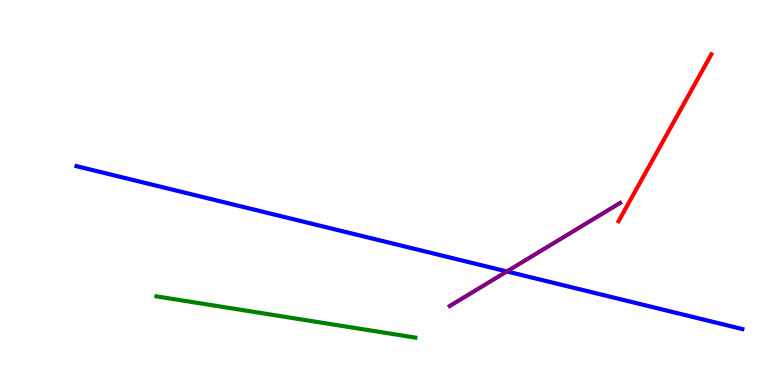[{'lines': ['blue', 'red'], 'intersections': []}, {'lines': ['green', 'red'], 'intersections': []}, {'lines': ['purple', 'red'], 'intersections': []}, {'lines': ['blue', 'green'], 'intersections': []}, {'lines': ['blue', 'purple'], 'intersections': [{'x': 6.54, 'y': 2.95}]}, {'lines': ['green', 'purple'], 'intersections': []}]